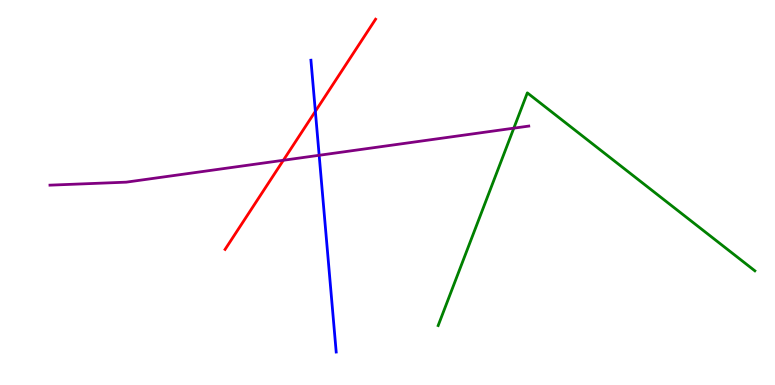[{'lines': ['blue', 'red'], 'intersections': [{'x': 4.07, 'y': 7.11}]}, {'lines': ['green', 'red'], 'intersections': []}, {'lines': ['purple', 'red'], 'intersections': [{'x': 3.66, 'y': 5.84}]}, {'lines': ['blue', 'green'], 'intersections': []}, {'lines': ['blue', 'purple'], 'intersections': [{'x': 4.12, 'y': 5.97}]}, {'lines': ['green', 'purple'], 'intersections': [{'x': 6.63, 'y': 6.67}]}]